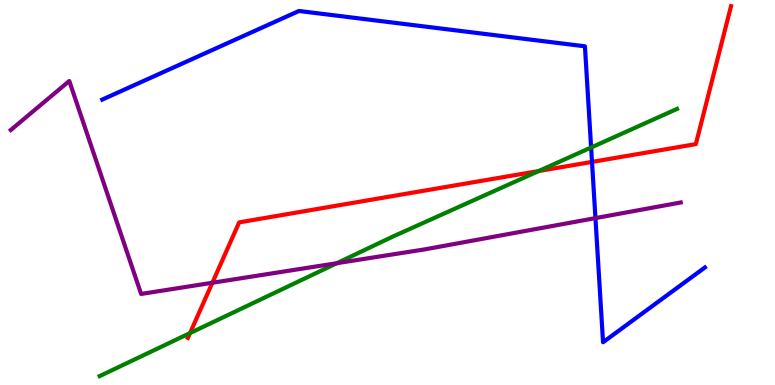[{'lines': ['blue', 'red'], 'intersections': [{'x': 7.64, 'y': 5.79}]}, {'lines': ['green', 'red'], 'intersections': [{'x': 2.45, 'y': 1.35}, {'x': 6.95, 'y': 5.56}]}, {'lines': ['purple', 'red'], 'intersections': [{'x': 2.74, 'y': 2.66}]}, {'lines': ['blue', 'green'], 'intersections': [{'x': 7.63, 'y': 6.17}]}, {'lines': ['blue', 'purple'], 'intersections': [{'x': 7.68, 'y': 4.33}]}, {'lines': ['green', 'purple'], 'intersections': [{'x': 4.35, 'y': 3.16}]}]